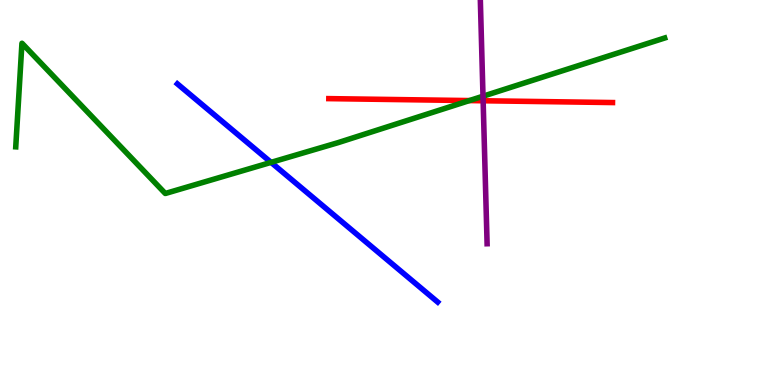[{'lines': ['blue', 'red'], 'intersections': []}, {'lines': ['green', 'red'], 'intersections': [{'x': 6.06, 'y': 7.39}]}, {'lines': ['purple', 'red'], 'intersections': [{'x': 6.23, 'y': 7.38}]}, {'lines': ['blue', 'green'], 'intersections': [{'x': 3.5, 'y': 5.78}]}, {'lines': ['blue', 'purple'], 'intersections': []}, {'lines': ['green', 'purple'], 'intersections': [{'x': 6.23, 'y': 7.5}]}]